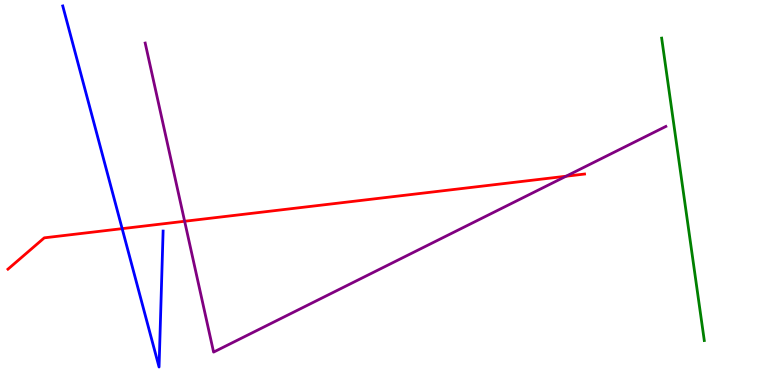[{'lines': ['blue', 'red'], 'intersections': [{'x': 1.58, 'y': 4.06}]}, {'lines': ['green', 'red'], 'intersections': []}, {'lines': ['purple', 'red'], 'intersections': [{'x': 2.38, 'y': 4.25}, {'x': 7.3, 'y': 5.42}]}, {'lines': ['blue', 'green'], 'intersections': []}, {'lines': ['blue', 'purple'], 'intersections': []}, {'lines': ['green', 'purple'], 'intersections': []}]